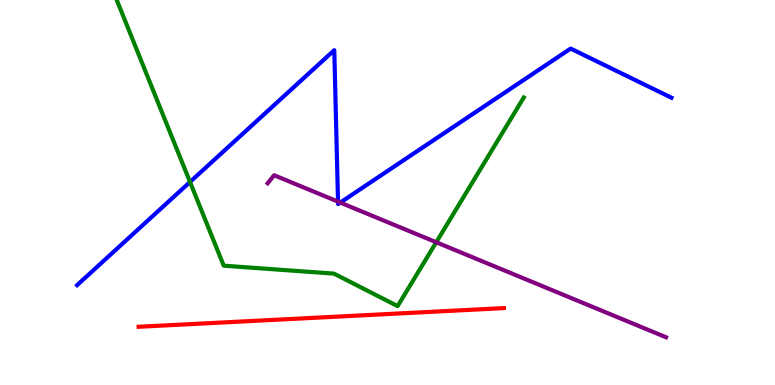[{'lines': ['blue', 'red'], 'intersections': []}, {'lines': ['green', 'red'], 'intersections': []}, {'lines': ['purple', 'red'], 'intersections': []}, {'lines': ['blue', 'green'], 'intersections': [{'x': 2.45, 'y': 5.27}]}, {'lines': ['blue', 'purple'], 'intersections': [{'x': 4.36, 'y': 4.76}, {'x': 4.39, 'y': 4.74}]}, {'lines': ['green', 'purple'], 'intersections': [{'x': 5.63, 'y': 3.71}]}]